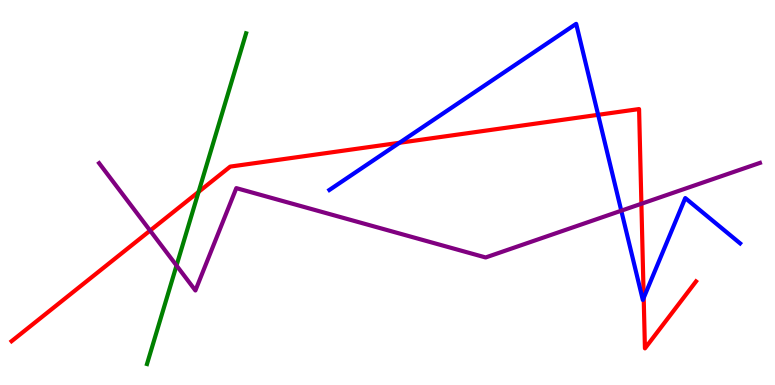[{'lines': ['blue', 'red'], 'intersections': [{'x': 5.15, 'y': 6.29}, {'x': 7.72, 'y': 7.02}, {'x': 8.31, 'y': 2.26}]}, {'lines': ['green', 'red'], 'intersections': [{'x': 2.56, 'y': 5.02}]}, {'lines': ['purple', 'red'], 'intersections': [{'x': 1.94, 'y': 4.01}, {'x': 8.28, 'y': 4.71}]}, {'lines': ['blue', 'green'], 'intersections': []}, {'lines': ['blue', 'purple'], 'intersections': [{'x': 8.02, 'y': 4.53}]}, {'lines': ['green', 'purple'], 'intersections': [{'x': 2.28, 'y': 3.1}]}]